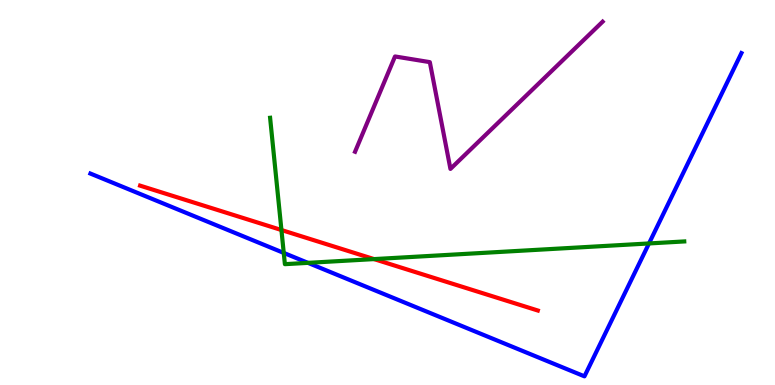[{'lines': ['blue', 'red'], 'intersections': []}, {'lines': ['green', 'red'], 'intersections': [{'x': 3.63, 'y': 4.03}, {'x': 4.83, 'y': 3.27}]}, {'lines': ['purple', 'red'], 'intersections': []}, {'lines': ['blue', 'green'], 'intersections': [{'x': 3.66, 'y': 3.43}, {'x': 3.97, 'y': 3.17}, {'x': 8.37, 'y': 3.68}]}, {'lines': ['blue', 'purple'], 'intersections': []}, {'lines': ['green', 'purple'], 'intersections': []}]